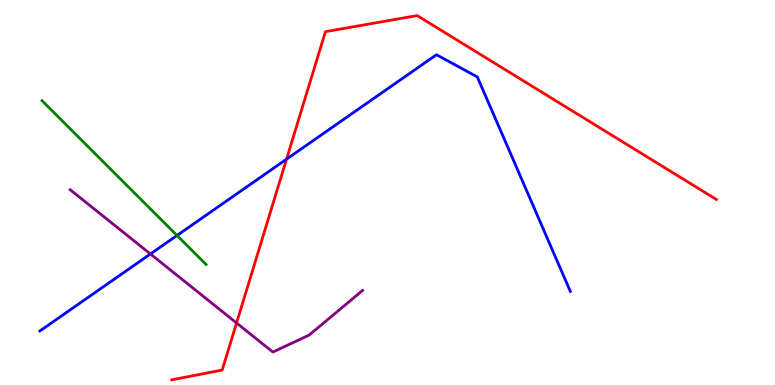[{'lines': ['blue', 'red'], 'intersections': [{'x': 3.7, 'y': 5.87}]}, {'lines': ['green', 'red'], 'intersections': []}, {'lines': ['purple', 'red'], 'intersections': [{'x': 3.05, 'y': 1.61}]}, {'lines': ['blue', 'green'], 'intersections': [{'x': 2.28, 'y': 3.88}]}, {'lines': ['blue', 'purple'], 'intersections': [{'x': 1.94, 'y': 3.4}]}, {'lines': ['green', 'purple'], 'intersections': []}]